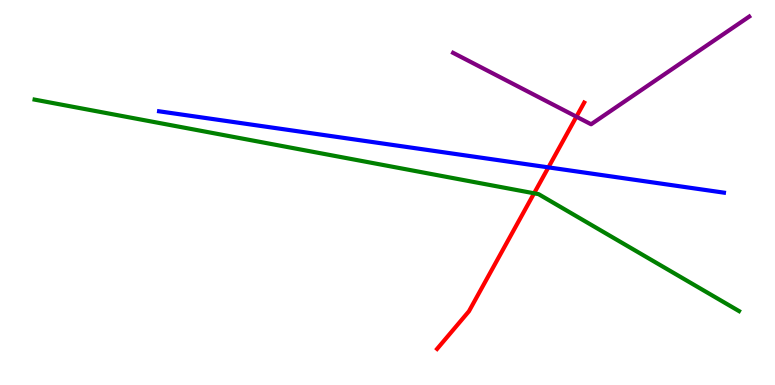[{'lines': ['blue', 'red'], 'intersections': [{'x': 7.08, 'y': 5.65}]}, {'lines': ['green', 'red'], 'intersections': [{'x': 6.89, 'y': 4.98}]}, {'lines': ['purple', 'red'], 'intersections': [{'x': 7.44, 'y': 6.97}]}, {'lines': ['blue', 'green'], 'intersections': []}, {'lines': ['blue', 'purple'], 'intersections': []}, {'lines': ['green', 'purple'], 'intersections': []}]